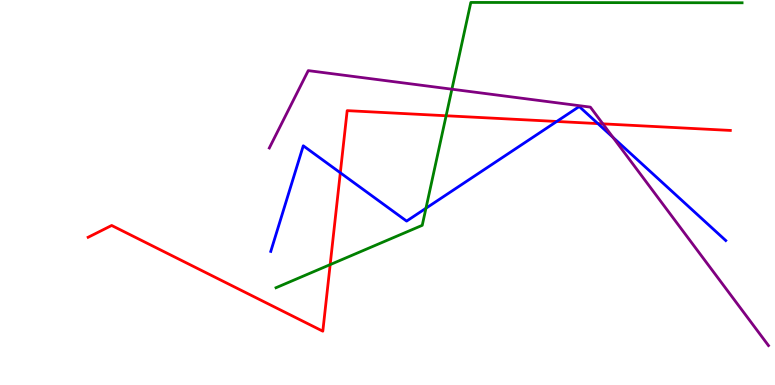[{'lines': ['blue', 'red'], 'intersections': [{'x': 4.39, 'y': 5.51}, {'x': 7.18, 'y': 6.85}, {'x': 7.71, 'y': 6.79}]}, {'lines': ['green', 'red'], 'intersections': [{'x': 4.26, 'y': 3.13}, {'x': 5.76, 'y': 6.99}]}, {'lines': ['purple', 'red'], 'intersections': [{'x': 7.78, 'y': 6.78}]}, {'lines': ['blue', 'green'], 'intersections': [{'x': 5.5, 'y': 4.59}]}, {'lines': ['blue', 'purple'], 'intersections': [{'x': 7.91, 'y': 6.43}]}, {'lines': ['green', 'purple'], 'intersections': [{'x': 5.83, 'y': 7.68}]}]